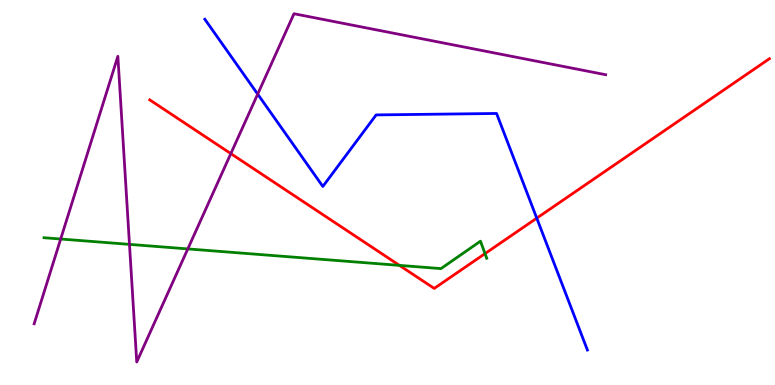[{'lines': ['blue', 'red'], 'intersections': [{'x': 6.93, 'y': 4.33}]}, {'lines': ['green', 'red'], 'intersections': [{'x': 5.15, 'y': 3.11}, {'x': 6.26, 'y': 3.41}]}, {'lines': ['purple', 'red'], 'intersections': [{'x': 2.98, 'y': 6.01}]}, {'lines': ['blue', 'green'], 'intersections': []}, {'lines': ['blue', 'purple'], 'intersections': [{'x': 3.33, 'y': 7.56}]}, {'lines': ['green', 'purple'], 'intersections': [{'x': 0.783, 'y': 3.79}, {'x': 1.67, 'y': 3.65}, {'x': 2.42, 'y': 3.53}]}]